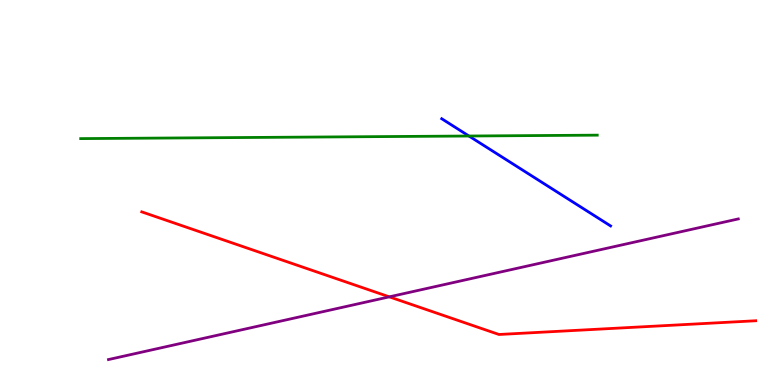[{'lines': ['blue', 'red'], 'intersections': []}, {'lines': ['green', 'red'], 'intersections': []}, {'lines': ['purple', 'red'], 'intersections': [{'x': 5.02, 'y': 2.29}]}, {'lines': ['blue', 'green'], 'intersections': [{'x': 6.05, 'y': 6.47}]}, {'lines': ['blue', 'purple'], 'intersections': []}, {'lines': ['green', 'purple'], 'intersections': []}]